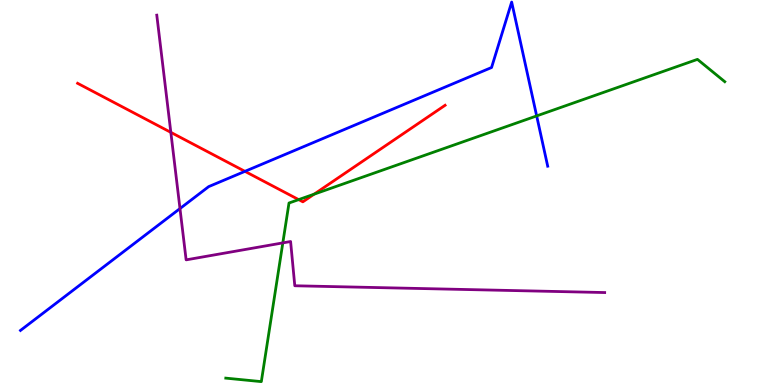[{'lines': ['blue', 'red'], 'intersections': [{'x': 3.16, 'y': 5.55}]}, {'lines': ['green', 'red'], 'intersections': [{'x': 3.85, 'y': 4.82}, {'x': 4.05, 'y': 4.96}]}, {'lines': ['purple', 'red'], 'intersections': [{'x': 2.2, 'y': 6.56}]}, {'lines': ['blue', 'green'], 'intersections': [{'x': 6.92, 'y': 6.99}]}, {'lines': ['blue', 'purple'], 'intersections': [{'x': 2.32, 'y': 4.58}]}, {'lines': ['green', 'purple'], 'intersections': [{'x': 3.65, 'y': 3.69}]}]